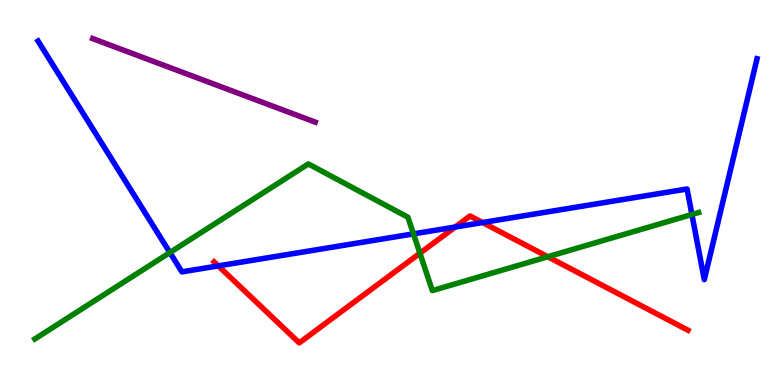[{'lines': ['blue', 'red'], 'intersections': [{'x': 2.82, 'y': 3.09}, {'x': 5.87, 'y': 4.1}, {'x': 6.23, 'y': 4.22}]}, {'lines': ['green', 'red'], 'intersections': [{'x': 5.42, 'y': 3.42}, {'x': 7.07, 'y': 3.33}]}, {'lines': ['purple', 'red'], 'intersections': []}, {'lines': ['blue', 'green'], 'intersections': [{'x': 2.19, 'y': 3.44}, {'x': 5.34, 'y': 3.93}, {'x': 8.93, 'y': 4.43}]}, {'lines': ['blue', 'purple'], 'intersections': []}, {'lines': ['green', 'purple'], 'intersections': []}]